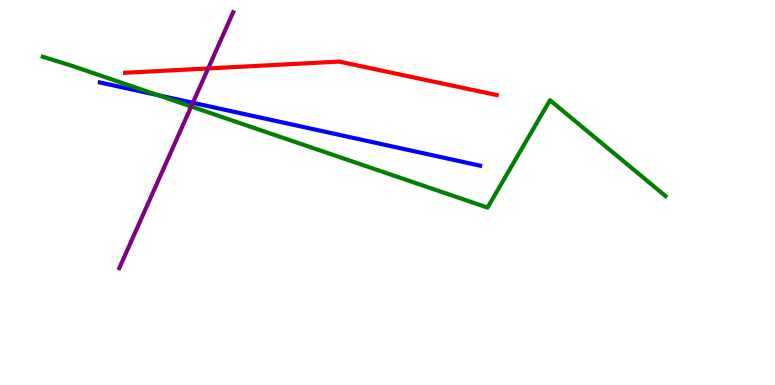[{'lines': ['blue', 'red'], 'intersections': []}, {'lines': ['green', 'red'], 'intersections': []}, {'lines': ['purple', 'red'], 'intersections': [{'x': 2.69, 'y': 8.22}]}, {'lines': ['blue', 'green'], 'intersections': [{'x': 2.04, 'y': 7.53}]}, {'lines': ['blue', 'purple'], 'intersections': [{'x': 2.49, 'y': 7.33}]}, {'lines': ['green', 'purple'], 'intersections': [{'x': 2.47, 'y': 7.23}]}]